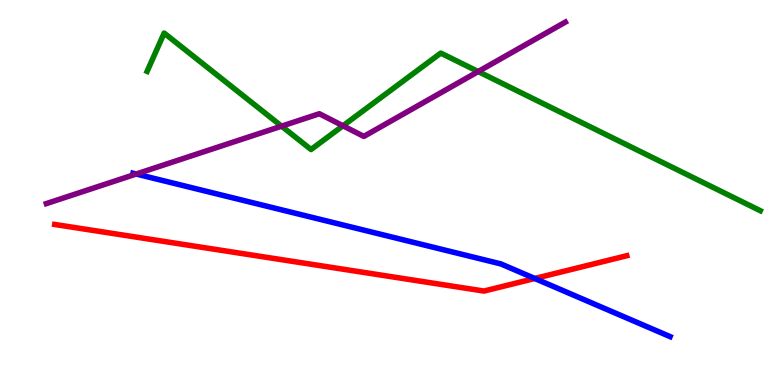[{'lines': ['blue', 'red'], 'intersections': [{'x': 6.9, 'y': 2.77}]}, {'lines': ['green', 'red'], 'intersections': []}, {'lines': ['purple', 'red'], 'intersections': []}, {'lines': ['blue', 'green'], 'intersections': []}, {'lines': ['blue', 'purple'], 'intersections': [{'x': 1.76, 'y': 5.48}]}, {'lines': ['green', 'purple'], 'intersections': [{'x': 3.63, 'y': 6.72}, {'x': 4.43, 'y': 6.73}, {'x': 6.17, 'y': 8.14}]}]